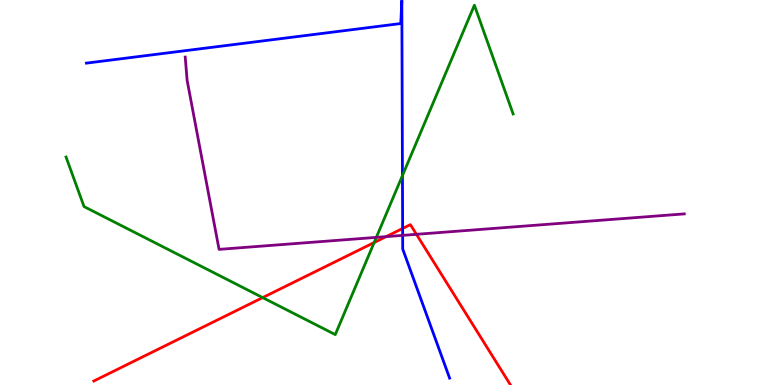[{'lines': ['blue', 'red'], 'intersections': [{'x': 5.2, 'y': 4.07}]}, {'lines': ['green', 'red'], 'intersections': [{'x': 3.39, 'y': 2.27}, {'x': 4.83, 'y': 3.7}]}, {'lines': ['purple', 'red'], 'intersections': [{'x': 4.98, 'y': 3.85}, {'x': 5.37, 'y': 3.91}]}, {'lines': ['blue', 'green'], 'intersections': [{'x': 5.19, 'y': 5.44}]}, {'lines': ['blue', 'purple'], 'intersections': [{'x': 5.2, 'y': 3.89}]}, {'lines': ['green', 'purple'], 'intersections': [{'x': 4.86, 'y': 3.83}]}]